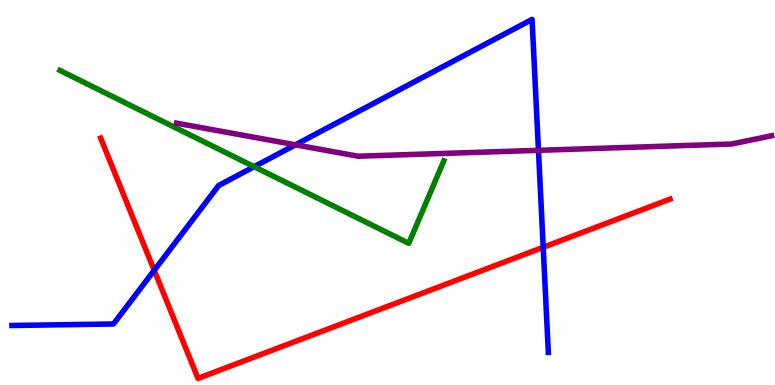[{'lines': ['blue', 'red'], 'intersections': [{'x': 1.99, 'y': 2.98}, {'x': 7.01, 'y': 3.58}]}, {'lines': ['green', 'red'], 'intersections': []}, {'lines': ['purple', 'red'], 'intersections': []}, {'lines': ['blue', 'green'], 'intersections': [{'x': 3.28, 'y': 5.67}]}, {'lines': ['blue', 'purple'], 'intersections': [{'x': 3.81, 'y': 6.24}, {'x': 6.95, 'y': 6.1}]}, {'lines': ['green', 'purple'], 'intersections': []}]